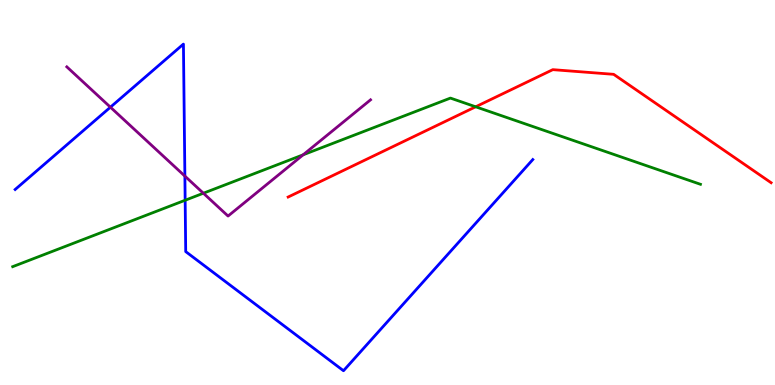[{'lines': ['blue', 'red'], 'intersections': []}, {'lines': ['green', 'red'], 'intersections': [{'x': 6.14, 'y': 7.23}]}, {'lines': ['purple', 'red'], 'intersections': []}, {'lines': ['blue', 'green'], 'intersections': [{'x': 2.39, 'y': 4.8}]}, {'lines': ['blue', 'purple'], 'intersections': [{'x': 1.42, 'y': 7.22}, {'x': 2.39, 'y': 5.43}]}, {'lines': ['green', 'purple'], 'intersections': [{'x': 2.62, 'y': 4.98}, {'x': 3.91, 'y': 5.98}]}]